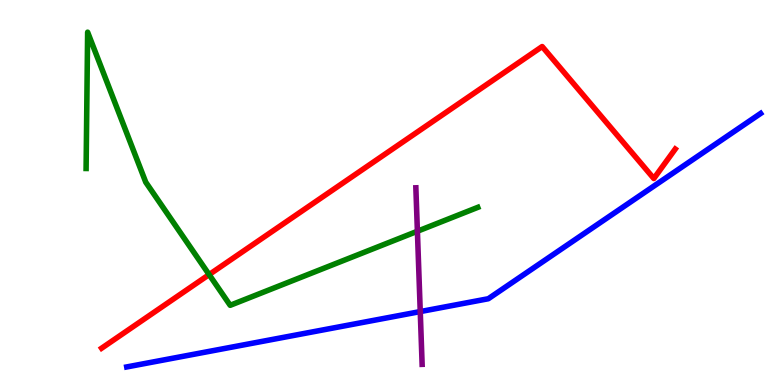[{'lines': ['blue', 'red'], 'intersections': []}, {'lines': ['green', 'red'], 'intersections': [{'x': 2.7, 'y': 2.87}]}, {'lines': ['purple', 'red'], 'intersections': []}, {'lines': ['blue', 'green'], 'intersections': []}, {'lines': ['blue', 'purple'], 'intersections': [{'x': 5.42, 'y': 1.91}]}, {'lines': ['green', 'purple'], 'intersections': [{'x': 5.39, 'y': 3.99}]}]